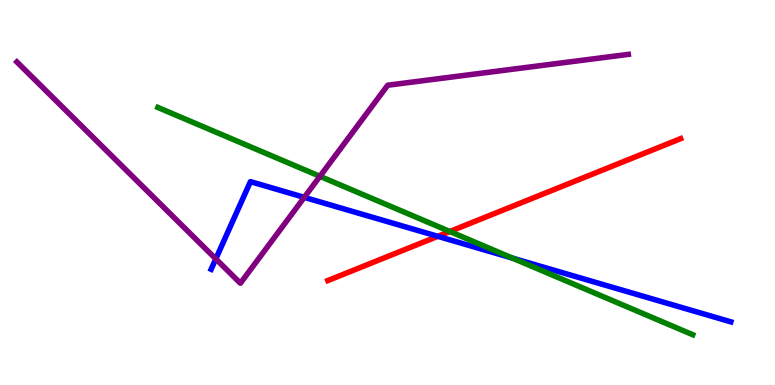[{'lines': ['blue', 'red'], 'intersections': [{'x': 5.65, 'y': 3.86}]}, {'lines': ['green', 'red'], 'intersections': [{'x': 5.8, 'y': 3.99}]}, {'lines': ['purple', 'red'], 'intersections': []}, {'lines': ['blue', 'green'], 'intersections': [{'x': 6.61, 'y': 3.3}]}, {'lines': ['blue', 'purple'], 'intersections': [{'x': 2.78, 'y': 3.28}, {'x': 3.93, 'y': 4.87}]}, {'lines': ['green', 'purple'], 'intersections': [{'x': 4.13, 'y': 5.42}]}]